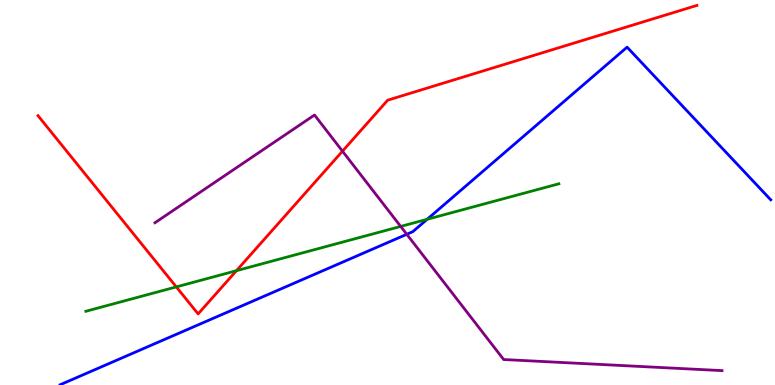[{'lines': ['blue', 'red'], 'intersections': []}, {'lines': ['green', 'red'], 'intersections': [{'x': 2.27, 'y': 2.55}, {'x': 3.05, 'y': 2.97}]}, {'lines': ['purple', 'red'], 'intersections': [{'x': 4.42, 'y': 6.07}]}, {'lines': ['blue', 'green'], 'intersections': [{'x': 5.51, 'y': 4.3}]}, {'lines': ['blue', 'purple'], 'intersections': [{'x': 5.25, 'y': 3.91}]}, {'lines': ['green', 'purple'], 'intersections': [{'x': 5.17, 'y': 4.12}]}]